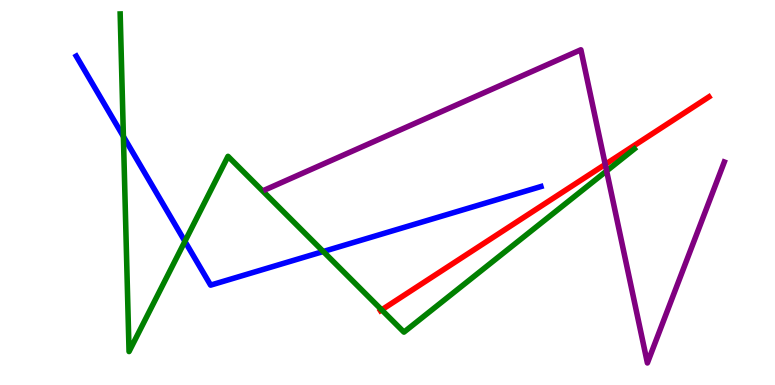[{'lines': ['blue', 'red'], 'intersections': []}, {'lines': ['green', 'red'], 'intersections': [{'x': 4.92, 'y': 1.95}]}, {'lines': ['purple', 'red'], 'intersections': [{'x': 7.81, 'y': 5.73}]}, {'lines': ['blue', 'green'], 'intersections': [{'x': 1.59, 'y': 6.46}, {'x': 2.39, 'y': 3.73}, {'x': 4.17, 'y': 3.47}]}, {'lines': ['blue', 'purple'], 'intersections': []}, {'lines': ['green', 'purple'], 'intersections': [{'x': 7.83, 'y': 5.56}]}]